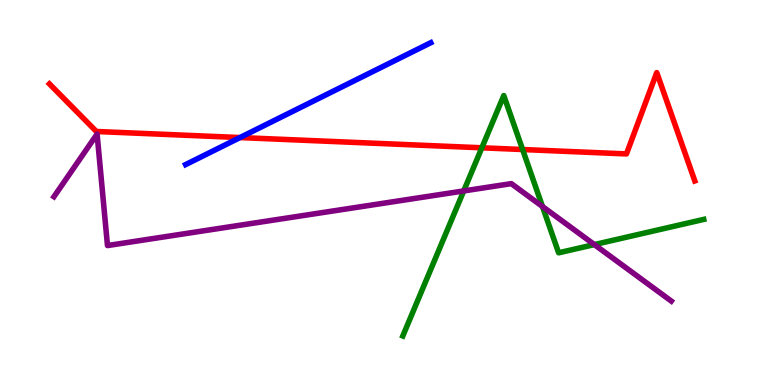[{'lines': ['blue', 'red'], 'intersections': [{'x': 3.1, 'y': 6.43}]}, {'lines': ['green', 'red'], 'intersections': [{'x': 6.22, 'y': 6.16}, {'x': 6.74, 'y': 6.12}]}, {'lines': ['purple', 'red'], 'intersections': []}, {'lines': ['blue', 'green'], 'intersections': []}, {'lines': ['blue', 'purple'], 'intersections': []}, {'lines': ['green', 'purple'], 'intersections': [{'x': 5.98, 'y': 5.04}, {'x': 7.0, 'y': 4.64}, {'x': 7.67, 'y': 3.65}]}]